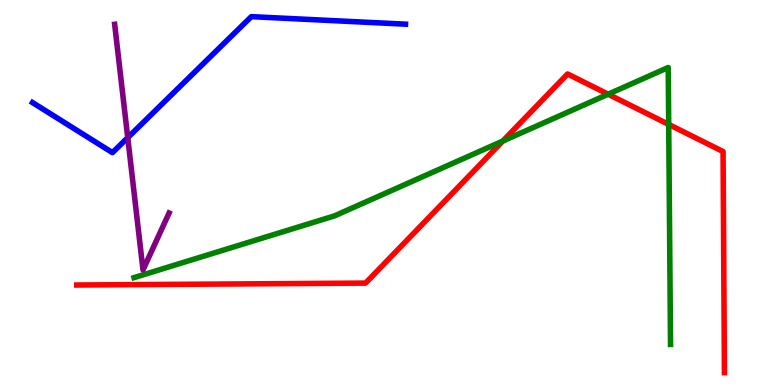[{'lines': ['blue', 'red'], 'intersections': []}, {'lines': ['green', 'red'], 'intersections': [{'x': 6.49, 'y': 6.34}, {'x': 7.85, 'y': 7.55}, {'x': 8.63, 'y': 6.77}]}, {'lines': ['purple', 'red'], 'intersections': []}, {'lines': ['blue', 'green'], 'intersections': []}, {'lines': ['blue', 'purple'], 'intersections': [{'x': 1.65, 'y': 6.42}]}, {'lines': ['green', 'purple'], 'intersections': []}]